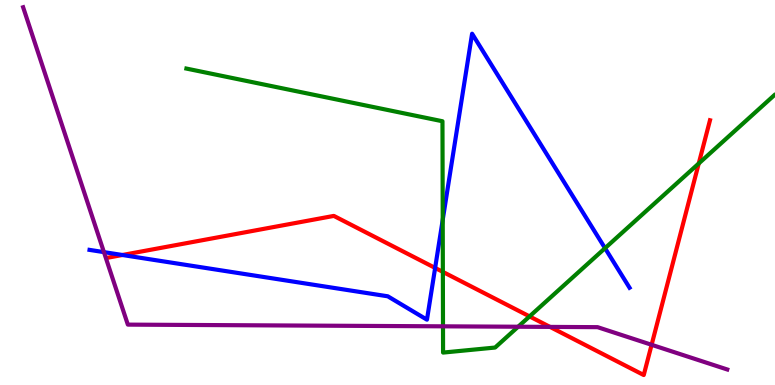[{'lines': ['blue', 'red'], 'intersections': [{'x': 1.58, 'y': 3.38}, {'x': 5.61, 'y': 3.04}]}, {'lines': ['green', 'red'], 'intersections': [{'x': 5.71, 'y': 2.94}, {'x': 6.83, 'y': 1.78}, {'x': 9.02, 'y': 5.75}]}, {'lines': ['purple', 'red'], 'intersections': [{'x': 7.1, 'y': 1.51}, {'x': 8.41, 'y': 1.04}]}, {'lines': ['blue', 'green'], 'intersections': [{'x': 5.71, 'y': 4.29}, {'x': 7.81, 'y': 3.55}]}, {'lines': ['blue', 'purple'], 'intersections': [{'x': 1.34, 'y': 3.45}]}, {'lines': ['green', 'purple'], 'intersections': [{'x': 5.72, 'y': 1.52}, {'x': 6.69, 'y': 1.51}]}]